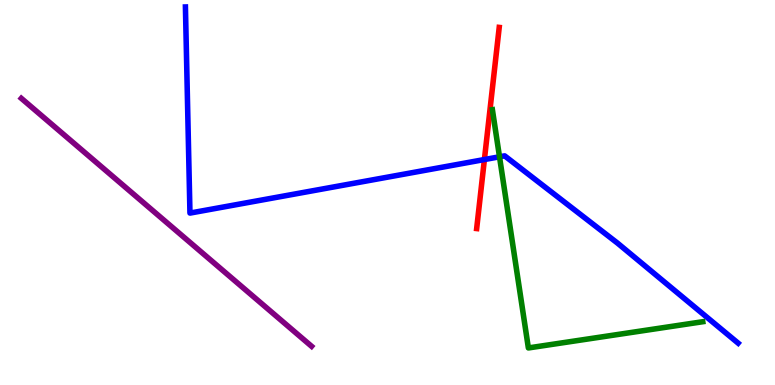[{'lines': ['blue', 'red'], 'intersections': [{'x': 6.25, 'y': 5.86}]}, {'lines': ['green', 'red'], 'intersections': []}, {'lines': ['purple', 'red'], 'intersections': []}, {'lines': ['blue', 'green'], 'intersections': [{'x': 6.45, 'y': 5.93}]}, {'lines': ['blue', 'purple'], 'intersections': []}, {'lines': ['green', 'purple'], 'intersections': []}]